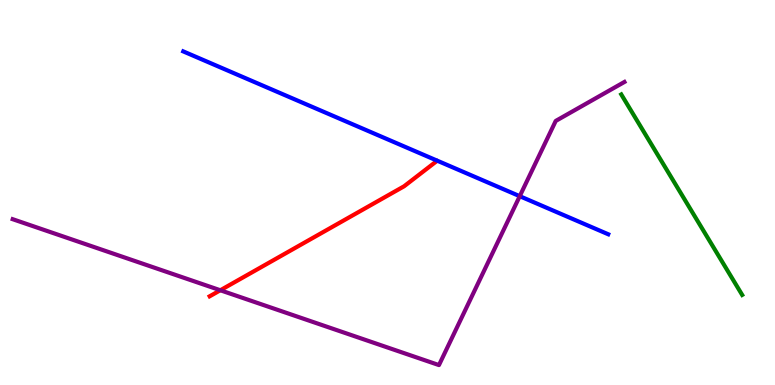[{'lines': ['blue', 'red'], 'intersections': []}, {'lines': ['green', 'red'], 'intersections': []}, {'lines': ['purple', 'red'], 'intersections': [{'x': 2.84, 'y': 2.46}]}, {'lines': ['blue', 'green'], 'intersections': []}, {'lines': ['blue', 'purple'], 'intersections': [{'x': 6.71, 'y': 4.9}]}, {'lines': ['green', 'purple'], 'intersections': []}]